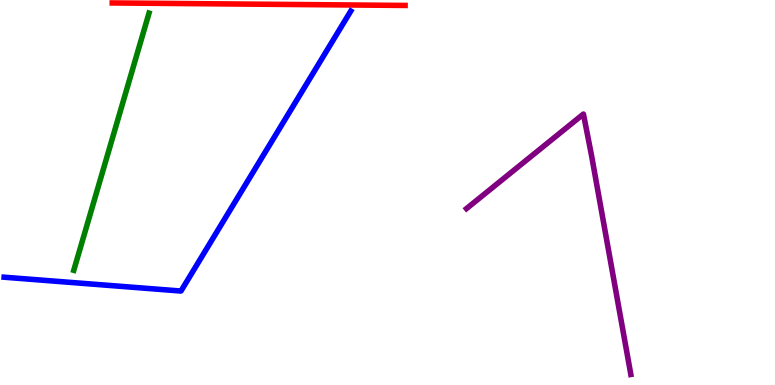[{'lines': ['blue', 'red'], 'intersections': []}, {'lines': ['green', 'red'], 'intersections': []}, {'lines': ['purple', 'red'], 'intersections': []}, {'lines': ['blue', 'green'], 'intersections': []}, {'lines': ['blue', 'purple'], 'intersections': []}, {'lines': ['green', 'purple'], 'intersections': []}]